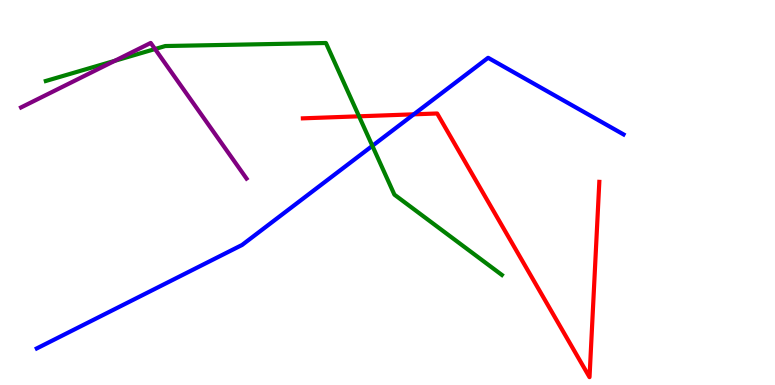[{'lines': ['blue', 'red'], 'intersections': [{'x': 5.34, 'y': 7.03}]}, {'lines': ['green', 'red'], 'intersections': [{'x': 4.63, 'y': 6.98}]}, {'lines': ['purple', 'red'], 'intersections': []}, {'lines': ['blue', 'green'], 'intersections': [{'x': 4.8, 'y': 6.21}]}, {'lines': ['blue', 'purple'], 'intersections': []}, {'lines': ['green', 'purple'], 'intersections': [{'x': 1.48, 'y': 8.42}, {'x': 2.0, 'y': 8.73}]}]